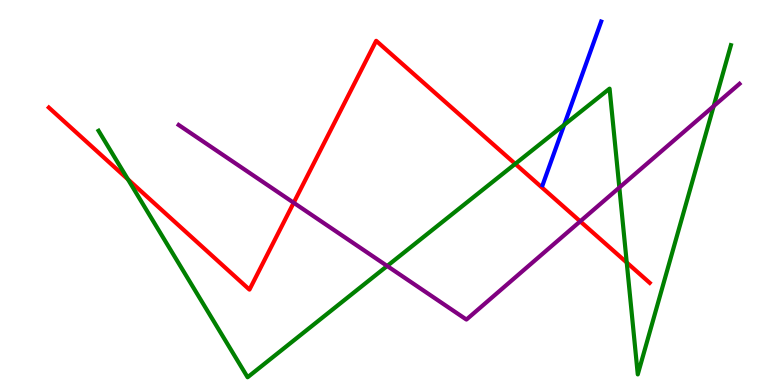[{'lines': ['blue', 'red'], 'intersections': []}, {'lines': ['green', 'red'], 'intersections': [{'x': 1.65, 'y': 5.34}, {'x': 6.65, 'y': 5.74}, {'x': 8.09, 'y': 3.18}]}, {'lines': ['purple', 'red'], 'intersections': [{'x': 3.79, 'y': 4.73}, {'x': 7.49, 'y': 4.25}]}, {'lines': ['blue', 'green'], 'intersections': [{'x': 7.28, 'y': 6.76}]}, {'lines': ['blue', 'purple'], 'intersections': []}, {'lines': ['green', 'purple'], 'intersections': [{'x': 5.0, 'y': 3.09}, {'x': 7.99, 'y': 5.13}, {'x': 9.21, 'y': 7.24}]}]